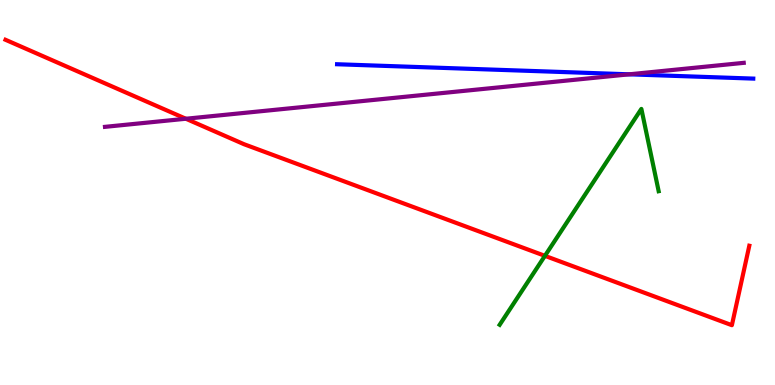[{'lines': ['blue', 'red'], 'intersections': []}, {'lines': ['green', 'red'], 'intersections': [{'x': 7.03, 'y': 3.35}]}, {'lines': ['purple', 'red'], 'intersections': [{'x': 2.4, 'y': 6.92}]}, {'lines': ['blue', 'green'], 'intersections': []}, {'lines': ['blue', 'purple'], 'intersections': [{'x': 8.12, 'y': 8.07}]}, {'lines': ['green', 'purple'], 'intersections': []}]